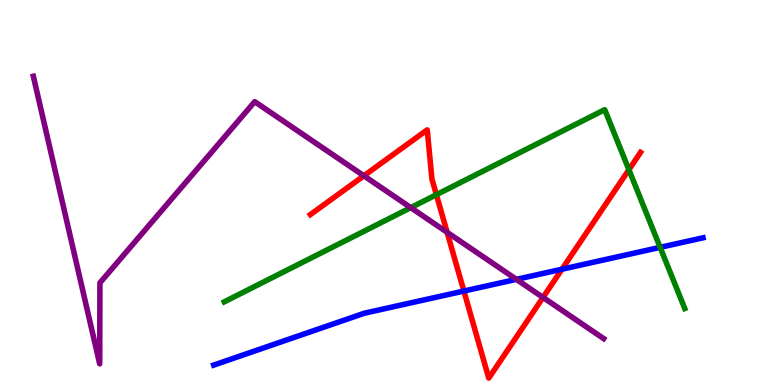[{'lines': ['blue', 'red'], 'intersections': [{'x': 5.99, 'y': 2.44}, {'x': 7.25, 'y': 3.01}]}, {'lines': ['green', 'red'], 'intersections': [{'x': 5.63, 'y': 4.94}, {'x': 8.11, 'y': 5.59}]}, {'lines': ['purple', 'red'], 'intersections': [{'x': 4.7, 'y': 5.43}, {'x': 5.77, 'y': 3.97}, {'x': 7.01, 'y': 2.27}]}, {'lines': ['blue', 'green'], 'intersections': [{'x': 8.52, 'y': 3.58}]}, {'lines': ['blue', 'purple'], 'intersections': [{'x': 6.66, 'y': 2.74}]}, {'lines': ['green', 'purple'], 'intersections': [{'x': 5.3, 'y': 4.61}]}]